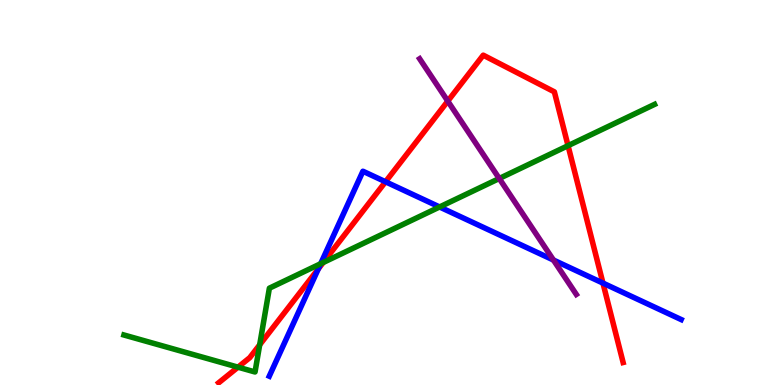[{'lines': ['blue', 'red'], 'intersections': [{'x': 4.11, 'y': 3.02}, {'x': 4.97, 'y': 5.28}, {'x': 7.78, 'y': 2.65}]}, {'lines': ['green', 'red'], 'intersections': [{'x': 3.07, 'y': 0.463}, {'x': 3.35, 'y': 1.04}, {'x': 4.17, 'y': 3.18}, {'x': 7.33, 'y': 6.22}]}, {'lines': ['purple', 'red'], 'intersections': [{'x': 5.78, 'y': 7.37}]}, {'lines': ['blue', 'green'], 'intersections': [{'x': 4.14, 'y': 3.15}, {'x': 5.67, 'y': 4.62}]}, {'lines': ['blue', 'purple'], 'intersections': [{'x': 7.14, 'y': 3.25}]}, {'lines': ['green', 'purple'], 'intersections': [{'x': 6.44, 'y': 5.36}]}]